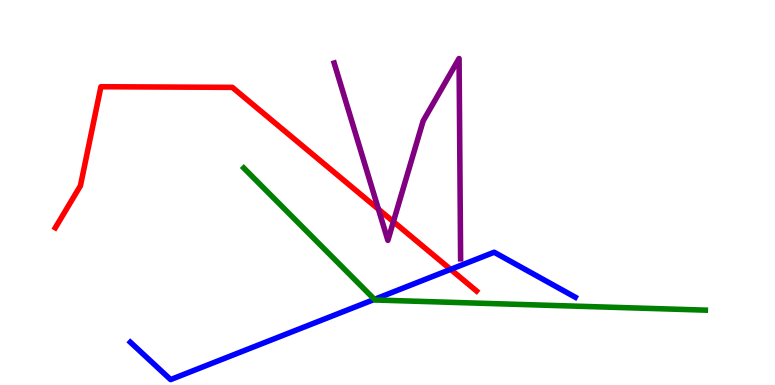[{'lines': ['blue', 'red'], 'intersections': [{'x': 5.81, 'y': 3.0}]}, {'lines': ['green', 'red'], 'intersections': []}, {'lines': ['purple', 'red'], 'intersections': [{'x': 4.88, 'y': 4.57}, {'x': 5.08, 'y': 4.24}]}, {'lines': ['blue', 'green'], 'intersections': [{'x': 4.83, 'y': 2.22}]}, {'lines': ['blue', 'purple'], 'intersections': []}, {'lines': ['green', 'purple'], 'intersections': []}]